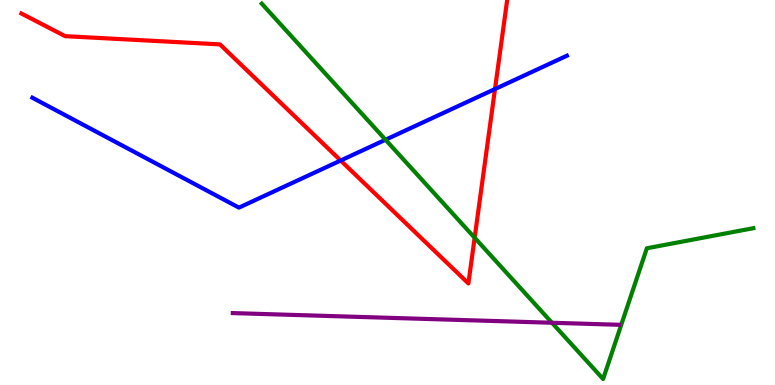[{'lines': ['blue', 'red'], 'intersections': [{'x': 4.4, 'y': 5.83}, {'x': 6.39, 'y': 7.69}]}, {'lines': ['green', 'red'], 'intersections': [{'x': 6.12, 'y': 3.82}]}, {'lines': ['purple', 'red'], 'intersections': []}, {'lines': ['blue', 'green'], 'intersections': [{'x': 4.97, 'y': 6.37}]}, {'lines': ['blue', 'purple'], 'intersections': []}, {'lines': ['green', 'purple'], 'intersections': [{'x': 7.12, 'y': 1.62}]}]